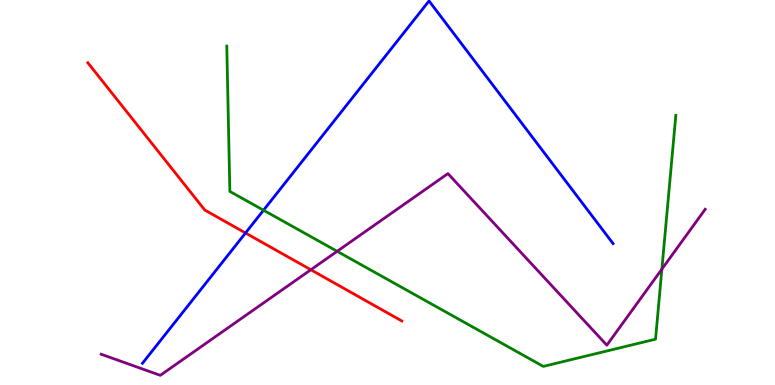[{'lines': ['blue', 'red'], 'intersections': [{'x': 3.17, 'y': 3.95}]}, {'lines': ['green', 'red'], 'intersections': []}, {'lines': ['purple', 'red'], 'intersections': [{'x': 4.01, 'y': 2.99}]}, {'lines': ['blue', 'green'], 'intersections': [{'x': 3.4, 'y': 4.54}]}, {'lines': ['blue', 'purple'], 'intersections': []}, {'lines': ['green', 'purple'], 'intersections': [{'x': 4.35, 'y': 3.47}, {'x': 8.54, 'y': 3.01}]}]